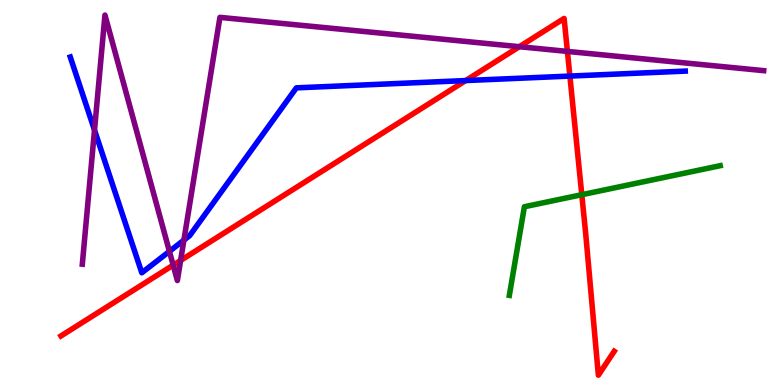[{'lines': ['blue', 'red'], 'intersections': [{'x': 6.01, 'y': 7.91}, {'x': 7.35, 'y': 8.02}]}, {'lines': ['green', 'red'], 'intersections': [{'x': 7.51, 'y': 4.94}]}, {'lines': ['purple', 'red'], 'intersections': [{'x': 2.23, 'y': 3.11}, {'x': 2.33, 'y': 3.24}, {'x': 6.7, 'y': 8.79}, {'x': 7.32, 'y': 8.66}]}, {'lines': ['blue', 'green'], 'intersections': []}, {'lines': ['blue', 'purple'], 'intersections': [{'x': 1.22, 'y': 6.62}, {'x': 2.19, 'y': 3.47}, {'x': 2.37, 'y': 3.76}]}, {'lines': ['green', 'purple'], 'intersections': []}]